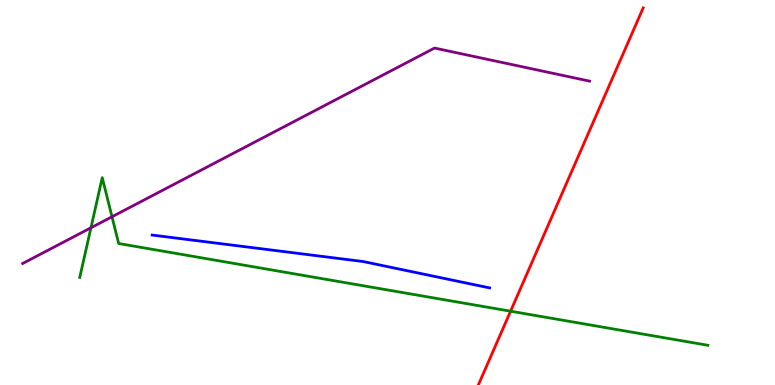[{'lines': ['blue', 'red'], 'intersections': []}, {'lines': ['green', 'red'], 'intersections': [{'x': 6.59, 'y': 1.92}]}, {'lines': ['purple', 'red'], 'intersections': []}, {'lines': ['blue', 'green'], 'intersections': []}, {'lines': ['blue', 'purple'], 'intersections': []}, {'lines': ['green', 'purple'], 'intersections': [{'x': 1.17, 'y': 4.08}, {'x': 1.45, 'y': 4.37}]}]